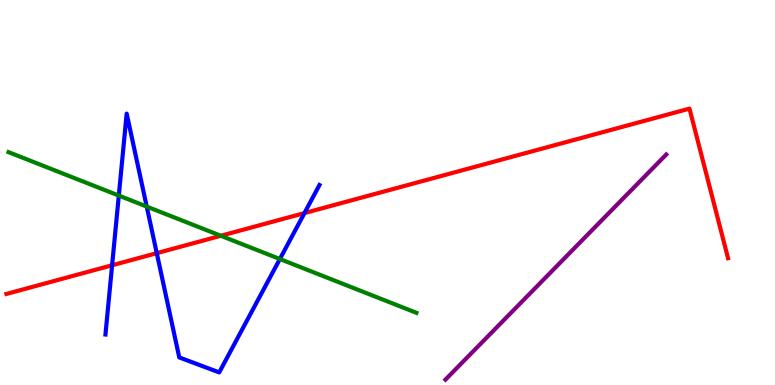[{'lines': ['blue', 'red'], 'intersections': [{'x': 1.45, 'y': 3.11}, {'x': 2.02, 'y': 3.42}, {'x': 3.93, 'y': 4.47}]}, {'lines': ['green', 'red'], 'intersections': [{'x': 2.85, 'y': 3.88}]}, {'lines': ['purple', 'red'], 'intersections': []}, {'lines': ['blue', 'green'], 'intersections': [{'x': 1.53, 'y': 4.92}, {'x': 1.89, 'y': 4.63}, {'x': 3.61, 'y': 3.27}]}, {'lines': ['blue', 'purple'], 'intersections': []}, {'lines': ['green', 'purple'], 'intersections': []}]